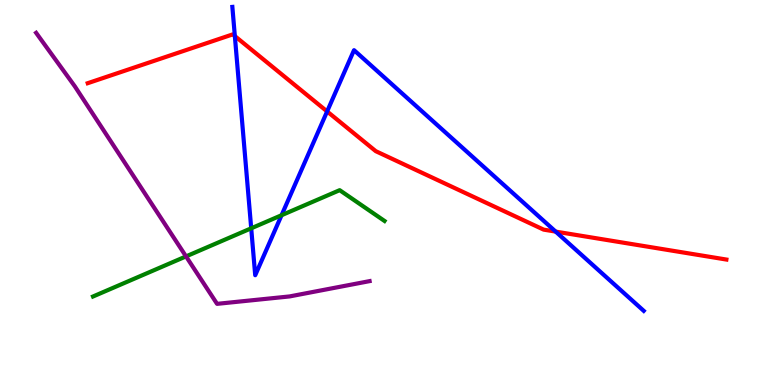[{'lines': ['blue', 'red'], 'intersections': [{'x': 3.03, 'y': 9.06}, {'x': 4.22, 'y': 7.11}, {'x': 7.17, 'y': 3.98}]}, {'lines': ['green', 'red'], 'intersections': []}, {'lines': ['purple', 'red'], 'intersections': []}, {'lines': ['blue', 'green'], 'intersections': [{'x': 3.24, 'y': 4.07}, {'x': 3.63, 'y': 4.41}]}, {'lines': ['blue', 'purple'], 'intersections': []}, {'lines': ['green', 'purple'], 'intersections': [{'x': 2.4, 'y': 3.34}]}]